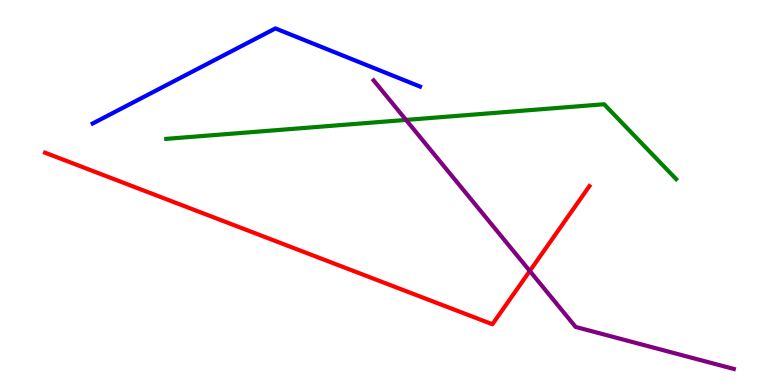[{'lines': ['blue', 'red'], 'intersections': []}, {'lines': ['green', 'red'], 'intersections': []}, {'lines': ['purple', 'red'], 'intersections': [{'x': 6.84, 'y': 2.96}]}, {'lines': ['blue', 'green'], 'intersections': []}, {'lines': ['blue', 'purple'], 'intersections': []}, {'lines': ['green', 'purple'], 'intersections': [{'x': 5.24, 'y': 6.89}]}]